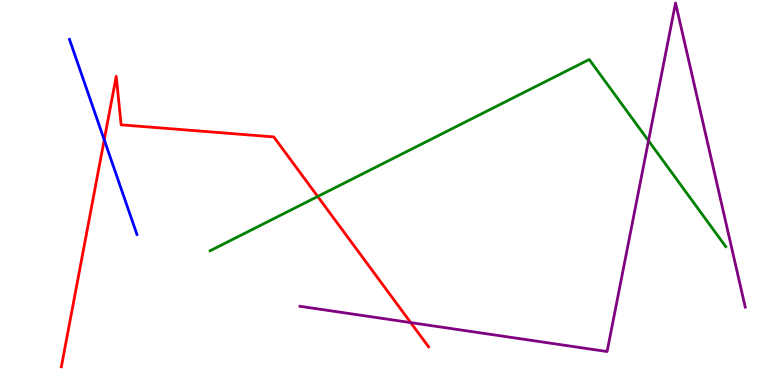[{'lines': ['blue', 'red'], 'intersections': [{'x': 1.34, 'y': 6.37}]}, {'lines': ['green', 'red'], 'intersections': [{'x': 4.1, 'y': 4.9}]}, {'lines': ['purple', 'red'], 'intersections': [{'x': 5.3, 'y': 1.62}]}, {'lines': ['blue', 'green'], 'intersections': []}, {'lines': ['blue', 'purple'], 'intersections': []}, {'lines': ['green', 'purple'], 'intersections': [{'x': 8.37, 'y': 6.34}]}]